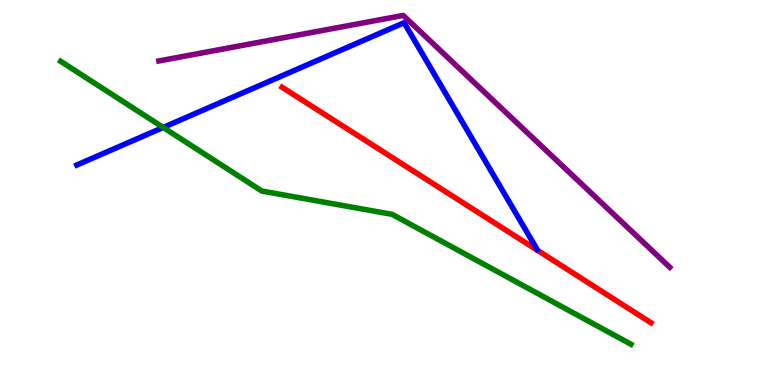[{'lines': ['blue', 'red'], 'intersections': []}, {'lines': ['green', 'red'], 'intersections': []}, {'lines': ['purple', 'red'], 'intersections': []}, {'lines': ['blue', 'green'], 'intersections': [{'x': 2.11, 'y': 6.69}]}, {'lines': ['blue', 'purple'], 'intersections': []}, {'lines': ['green', 'purple'], 'intersections': []}]